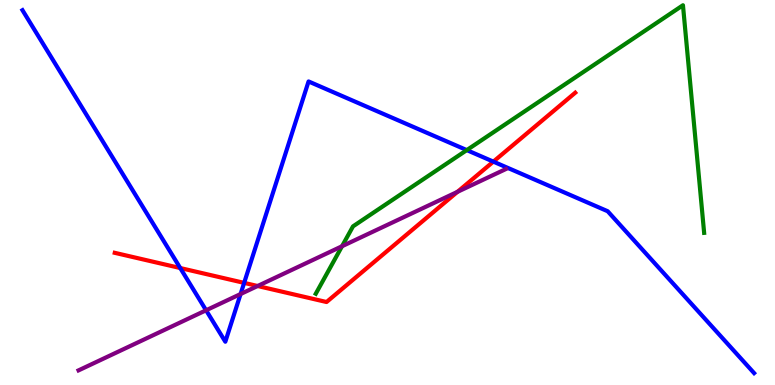[{'lines': ['blue', 'red'], 'intersections': [{'x': 2.33, 'y': 3.04}, {'x': 3.15, 'y': 2.65}, {'x': 6.37, 'y': 5.8}]}, {'lines': ['green', 'red'], 'intersections': []}, {'lines': ['purple', 'red'], 'intersections': [{'x': 3.32, 'y': 2.57}, {'x': 5.9, 'y': 5.02}]}, {'lines': ['blue', 'green'], 'intersections': [{'x': 6.02, 'y': 6.1}]}, {'lines': ['blue', 'purple'], 'intersections': [{'x': 2.66, 'y': 1.94}, {'x': 3.1, 'y': 2.36}]}, {'lines': ['green', 'purple'], 'intersections': [{'x': 4.41, 'y': 3.6}]}]